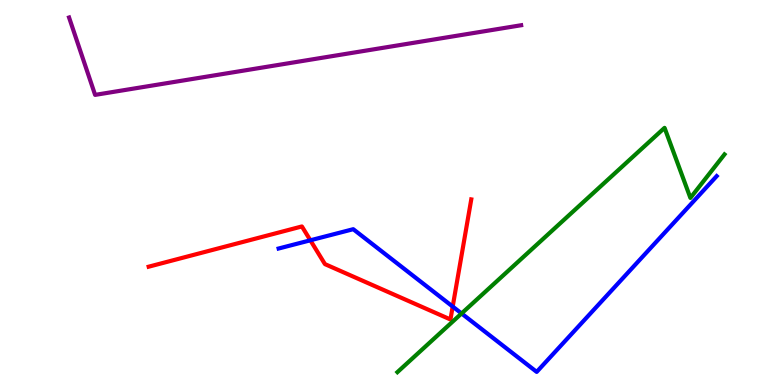[{'lines': ['blue', 'red'], 'intersections': [{'x': 4.0, 'y': 3.76}, {'x': 5.84, 'y': 2.04}]}, {'lines': ['green', 'red'], 'intersections': []}, {'lines': ['purple', 'red'], 'intersections': []}, {'lines': ['blue', 'green'], 'intersections': [{'x': 5.96, 'y': 1.86}]}, {'lines': ['blue', 'purple'], 'intersections': []}, {'lines': ['green', 'purple'], 'intersections': []}]